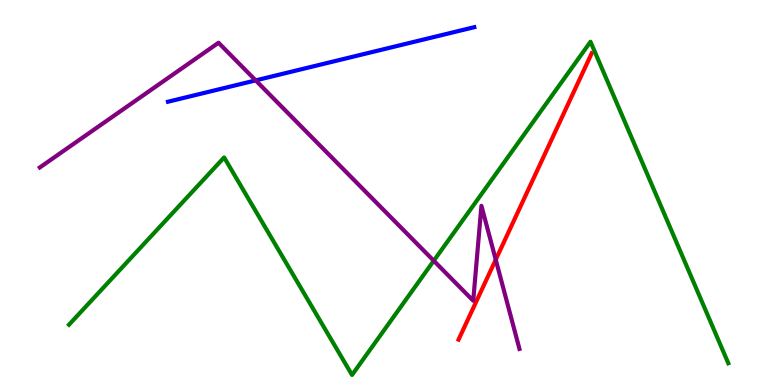[{'lines': ['blue', 'red'], 'intersections': []}, {'lines': ['green', 'red'], 'intersections': []}, {'lines': ['purple', 'red'], 'intersections': [{'x': 6.4, 'y': 3.26}]}, {'lines': ['blue', 'green'], 'intersections': []}, {'lines': ['blue', 'purple'], 'intersections': [{'x': 3.3, 'y': 7.91}]}, {'lines': ['green', 'purple'], 'intersections': [{'x': 5.6, 'y': 3.23}]}]